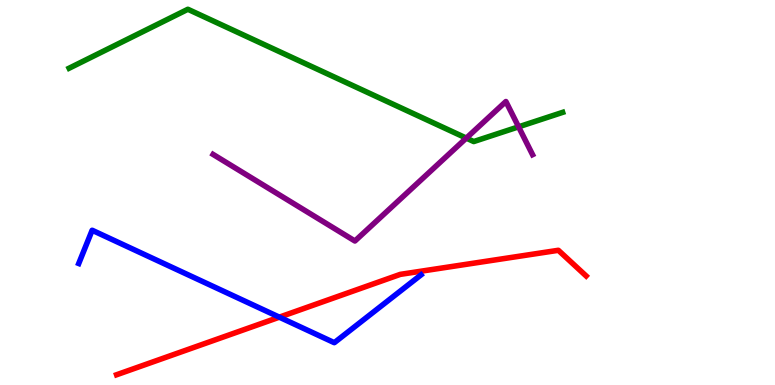[{'lines': ['blue', 'red'], 'intersections': [{'x': 3.6, 'y': 1.76}]}, {'lines': ['green', 'red'], 'intersections': []}, {'lines': ['purple', 'red'], 'intersections': []}, {'lines': ['blue', 'green'], 'intersections': []}, {'lines': ['blue', 'purple'], 'intersections': []}, {'lines': ['green', 'purple'], 'intersections': [{'x': 6.02, 'y': 6.41}, {'x': 6.69, 'y': 6.71}]}]